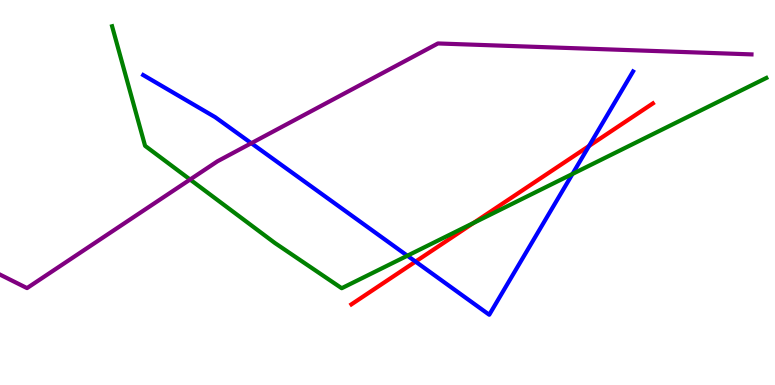[{'lines': ['blue', 'red'], 'intersections': [{'x': 5.36, 'y': 3.21}, {'x': 7.6, 'y': 6.21}]}, {'lines': ['green', 'red'], 'intersections': [{'x': 6.11, 'y': 4.21}]}, {'lines': ['purple', 'red'], 'intersections': []}, {'lines': ['blue', 'green'], 'intersections': [{'x': 5.26, 'y': 3.36}, {'x': 7.39, 'y': 5.48}]}, {'lines': ['blue', 'purple'], 'intersections': [{'x': 3.24, 'y': 6.28}]}, {'lines': ['green', 'purple'], 'intersections': [{'x': 2.45, 'y': 5.34}]}]